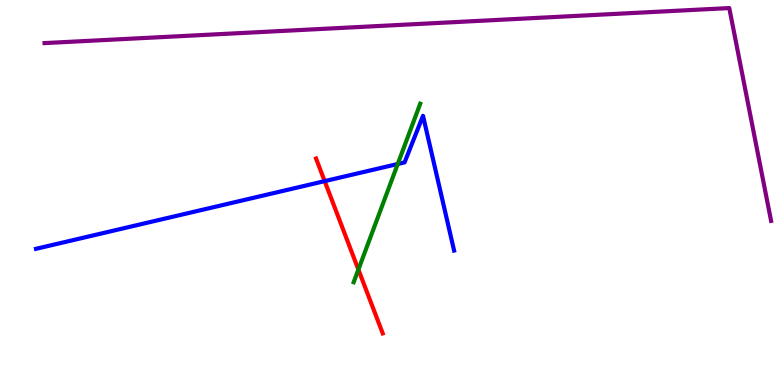[{'lines': ['blue', 'red'], 'intersections': [{'x': 4.19, 'y': 5.3}]}, {'lines': ['green', 'red'], 'intersections': [{'x': 4.62, 'y': 3.0}]}, {'lines': ['purple', 'red'], 'intersections': []}, {'lines': ['blue', 'green'], 'intersections': [{'x': 5.13, 'y': 5.74}]}, {'lines': ['blue', 'purple'], 'intersections': []}, {'lines': ['green', 'purple'], 'intersections': []}]